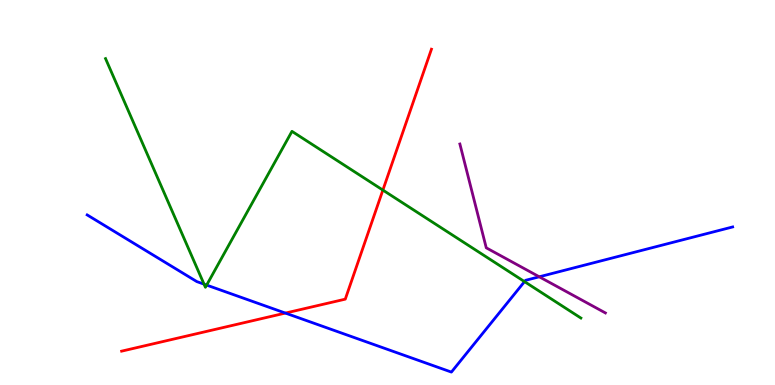[{'lines': ['blue', 'red'], 'intersections': [{'x': 3.68, 'y': 1.87}]}, {'lines': ['green', 'red'], 'intersections': [{'x': 4.94, 'y': 5.06}]}, {'lines': ['purple', 'red'], 'intersections': []}, {'lines': ['blue', 'green'], 'intersections': [{'x': 2.63, 'y': 2.62}, {'x': 2.67, 'y': 2.6}, {'x': 6.77, 'y': 2.69}]}, {'lines': ['blue', 'purple'], 'intersections': [{'x': 6.96, 'y': 2.81}]}, {'lines': ['green', 'purple'], 'intersections': []}]